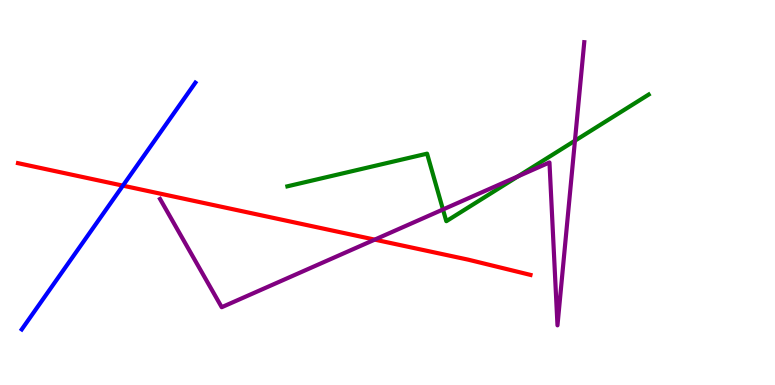[{'lines': ['blue', 'red'], 'intersections': [{'x': 1.59, 'y': 5.18}]}, {'lines': ['green', 'red'], 'intersections': []}, {'lines': ['purple', 'red'], 'intersections': [{'x': 4.84, 'y': 3.78}]}, {'lines': ['blue', 'green'], 'intersections': []}, {'lines': ['blue', 'purple'], 'intersections': []}, {'lines': ['green', 'purple'], 'intersections': [{'x': 5.72, 'y': 4.56}, {'x': 6.68, 'y': 5.42}, {'x': 7.42, 'y': 6.35}]}]